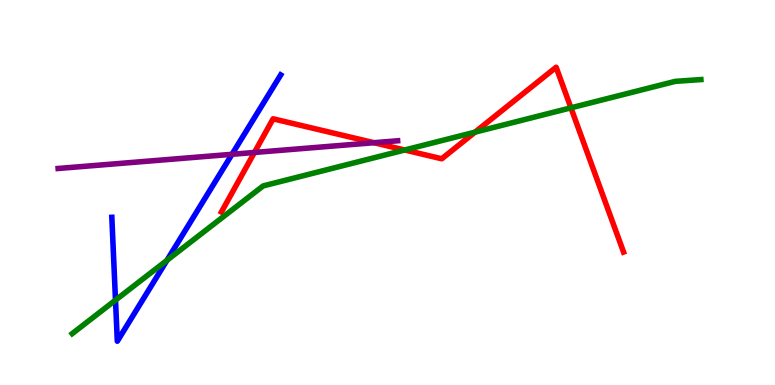[{'lines': ['blue', 'red'], 'intersections': []}, {'lines': ['green', 'red'], 'intersections': [{'x': 5.22, 'y': 6.1}, {'x': 6.13, 'y': 6.57}, {'x': 7.37, 'y': 7.2}]}, {'lines': ['purple', 'red'], 'intersections': [{'x': 3.28, 'y': 6.04}, {'x': 4.83, 'y': 6.29}]}, {'lines': ['blue', 'green'], 'intersections': [{'x': 1.49, 'y': 2.2}, {'x': 2.15, 'y': 3.24}]}, {'lines': ['blue', 'purple'], 'intersections': [{'x': 2.99, 'y': 5.99}]}, {'lines': ['green', 'purple'], 'intersections': []}]